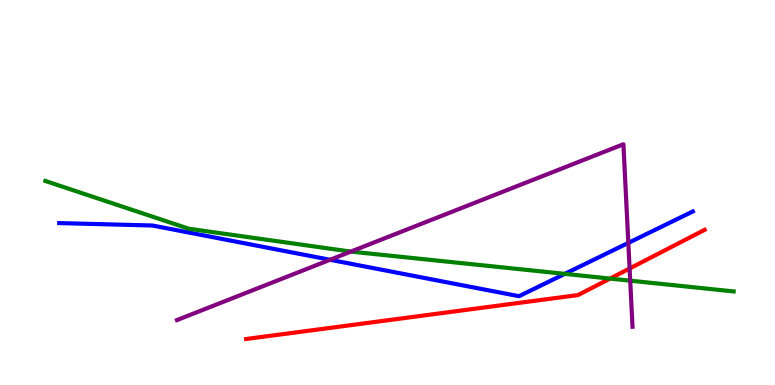[{'lines': ['blue', 'red'], 'intersections': []}, {'lines': ['green', 'red'], 'intersections': [{'x': 7.87, 'y': 2.76}]}, {'lines': ['purple', 'red'], 'intersections': [{'x': 8.12, 'y': 3.03}]}, {'lines': ['blue', 'green'], 'intersections': [{'x': 7.29, 'y': 2.89}]}, {'lines': ['blue', 'purple'], 'intersections': [{'x': 4.26, 'y': 3.25}, {'x': 8.11, 'y': 3.69}]}, {'lines': ['green', 'purple'], 'intersections': [{'x': 4.53, 'y': 3.47}, {'x': 8.13, 'y': 2.71}]}]